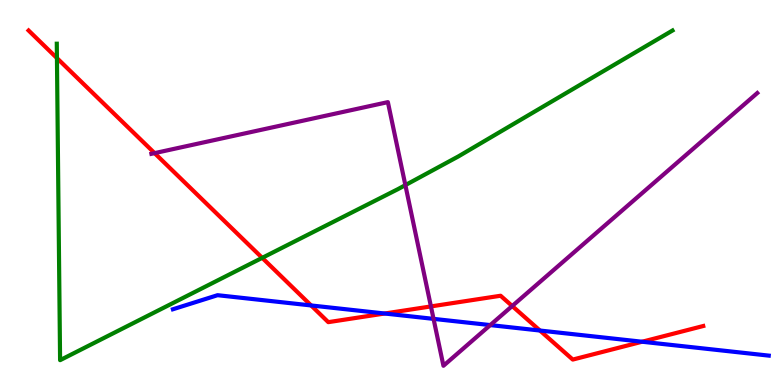[{'lines': ['blue', 'red'], 'intersections': [{'x': 4.01, 'y': 2.07}, {'x': 4.96, 'y': 1.86}, {'x': 6.97, 'y': 1.41}, {'x': 8.29, 'y': 1.12}]}, {'lines': ['green', 'red'], 'intersections': [{'x': 0.735, 'y': 8.49}, {'x': 3.38, 'y': 3.3}]}, {'lines': ['purple', 'red'], 'intersections': [{'x': 1.99, 'y': 6.02}, {'x': 5.56, 'y': 2.04}, {'x': 6.61, 'y': 2.05}]}, {'lines': ['blue', 'green'], 'intersections': []}, {'lines': ['blue', 'purple'], 'intersections': [{'x': 5.59, 'y': 1.72}, {'x': 6.33, 'y': 1.56}]}, {'lines': ['green', 'purple'], 'intersections': [{'x': 5.23, 'y': 5.19}]}]